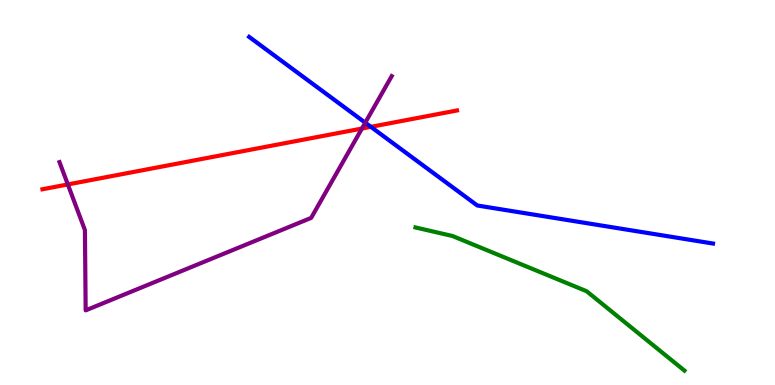[{'lines': ['blue', 'red'], 'intersections': [{'x': 4.79, 'y': 6.71}]}, {'lines': ['green', 'red'], 'intersections': []}, {'lines': ['purple', 'red'], 'intersections': [{'x': 0.875, 'y': 5.21}, {'x': 4.67, 'y': 6.66}]}, {'lines': ['blue', 'green'], 'intersections': []}, {'lines': ['blue', 'purple'], 'intersections': [{'x': 4.71, 'y': 6.81}]}, {'lines': ['green', 'purple'], 'intersections': []}]